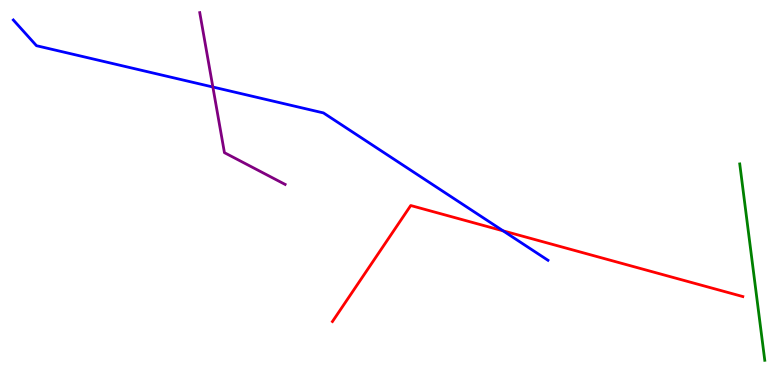[{'lines': ['blue', 'red'], 'intersections': [{'x': 6.49, 'y': 4.0}]}, {'lines': ['green', 'red'], 'intersections': []}, {'lines': ['purple', 'red'], 'intersections': []}, {'lines': ['blue', 'green'], 'intersections': []}, {'lines': ['blue', 'purple'], 'intersections': [{'x': 2.75, 'y': 7.74}]}, {'lines': ['green', 'purple'], 'intersections': []}]